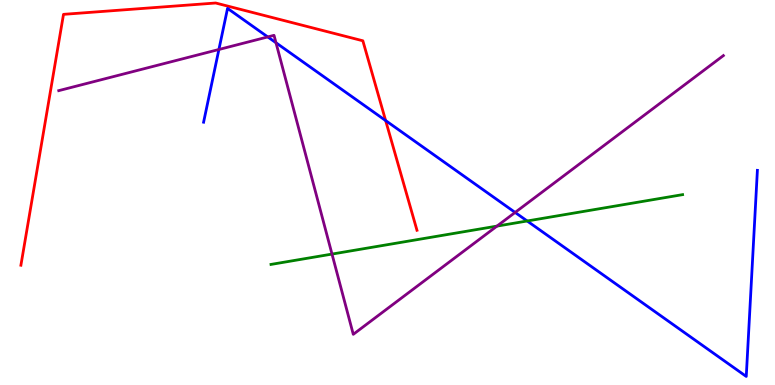[{'lines': ['blue', 'red'], 'intersections': [{'x': 4.98, 'y': 6.87}]}, {'lines': ['green', 'red'], 'intersections': []}, {'lines': ['purple', 'red'], 'intersections': []}, {'lines': ['blue', 'green'], 'intersections': [{'x': 6.8, 'y': 4.26}]}, {'lines': ['blue', 'purple'], 'intersections': [{'x': 2.82, 'y': 8.71}, {'x': 3.46, 'y': 9.04}, {'x': 3.56, 'y': 8.89}, {'x': 6.65, 'y': 4.48}]}, {'lines': ['green', 'purple'], 'intersections': [{'x': 4.28, 'y': 3.4}, {'x': 6.41, 'y': 4.13}]}]